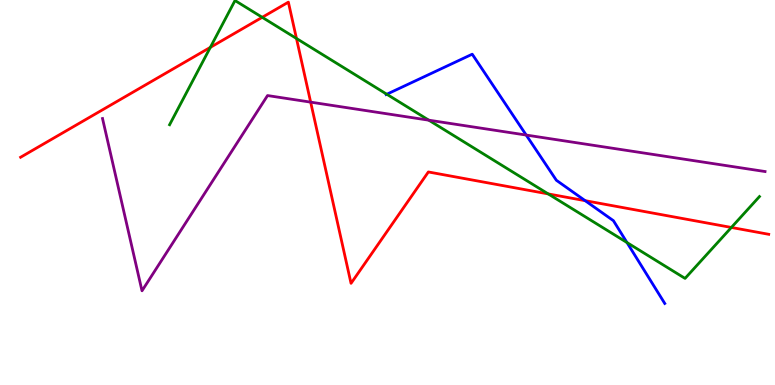[{'lines': ['blue', 'red'], 'intersections': [{'x': 7.55, 'y': 4.79}]}, {'lines': ['green', 'red'], 'intersections': [{'x': 2.71, 'y': 8.77}, {'x': 3.38, 'y': 9.55}, {'x': 3.83, 'y': 9.0}, {'x': 7.07, 'y': 4.96}, {'x': 9.44, 'y': 4.09}]}, {'lines': ['purple', 'red'], 'intersections': [{'x': 4.01, 'y': 7.35}]}, {'lines': ['blue', 'green'], 'intersections': [{'x': 4.99, 'y': 7.55}, {'x': 8.09, 'y': 3.7}]}, {'lines': ['blue', 'purple'], 'intersections': [{'x': 6.79, 'y': 6.49}]}, {'lines': ['green', 'purple'], 'intersections': [{'x': 5.53, 'y': 6.88}]}]